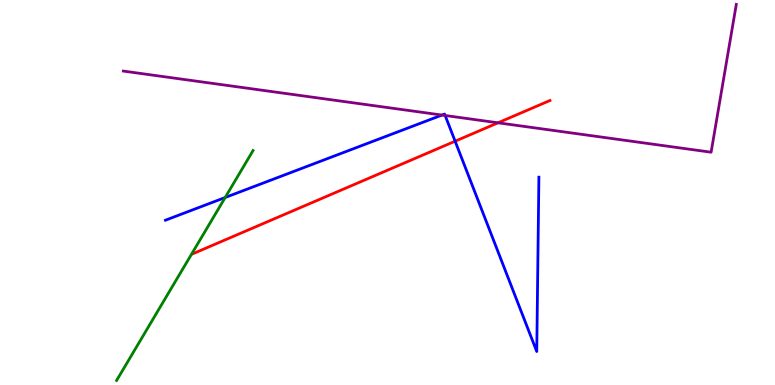[{'lines': ['blue', 'red'], 'intersections': [{'x': 5.87, 'y': 6.33}]}, {'lines': ['green', 'red'], 'intersections': []}, {'lines': ['purple', 'red'], 'intersections': [{'x': 6.43, 'y': 6.81}]}, {'lines': ['blue', 'green'], 'intersections': [{'x': 2.91, 'y': 4.87}]}, {'lines': ['blue', 'purple'], 'intersections': [{'x': 5.7, 'y': 7.01}, {'x': 5.74, 'y': 7.0}]}, {'lines': ['green', 'purple'], 'intersections': []}]